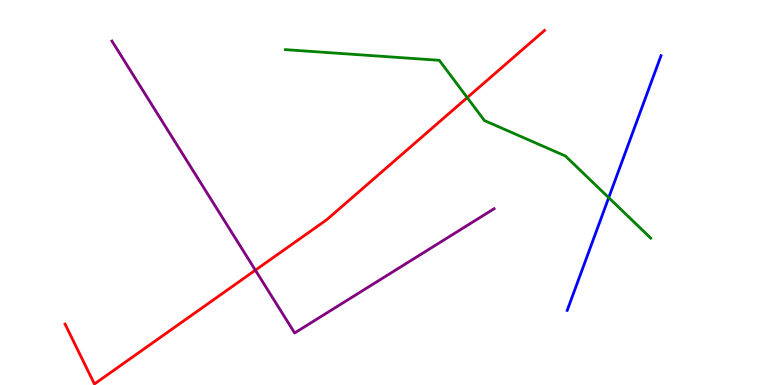[{'lines': ['blue', 'red'], 'intersections': []}, {'lines': ['green', 'red'], 'intersections': [{'x': 6.03, 'y': 7.46}]}, {'lines': ['purple', 'red'], 'intersections': [{'x': 3.3, 'y': 2.98}]}, {'lines': ['blue', 'green'], 'intersections': [{'x': 7.85, 'y': 4.87}]}, {'lines': ['blue', 'purple'], 'intersections': []}, {'lines': ['green', 'purple'], 'intersections': []}]